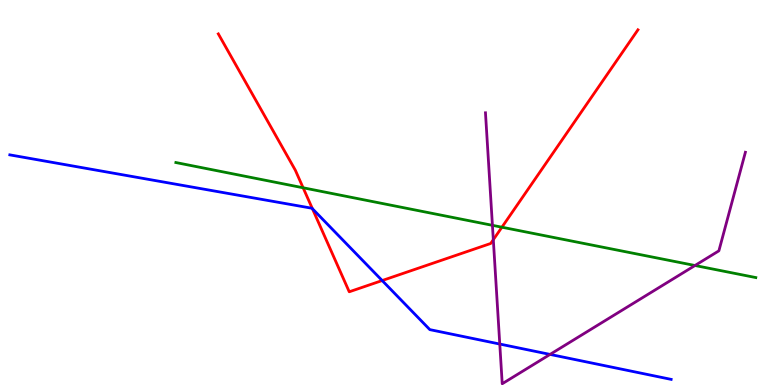[{'lines': ['blue', 'red'], 'intersections': [{'x': 4.03, 'y': 4.58}, {'x': 4.93, 'y': 2.71}]}, {'lines': ['green', 'red'], 'intersections': [{'x': 3.91, 'y': 5.12}, {'x': 6.48, 'y': 4.1}]}, {'lines': ['purple', 'red'], 'intersections': [{'x': 6.37, 'y': 3.77}]}, {'lines': ['blue', 'green'], 'intersections': []}, {'lines': ['blue', 'purple'], 'intersections': [{'x': 6.45, 'y': 1.06}, {'x': 7.1, 'y': 0.795}]}, {'lines': ['green', 'purple'], 'intersections': [{'x': 6.35, 'y': 4.15}, {'x': 8.97, 'y': 3.1}]}]